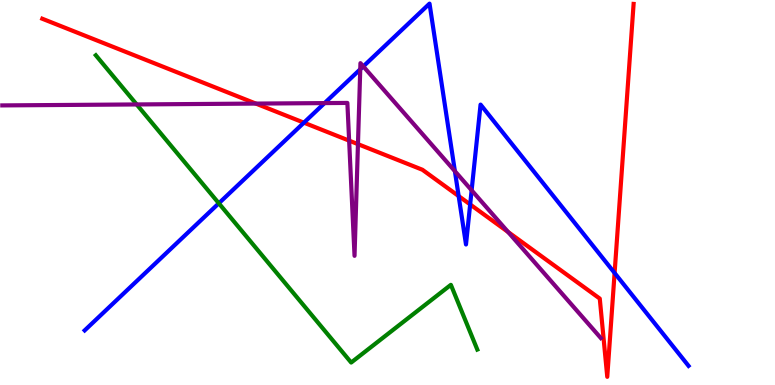[{'lines': ['blue', 'red'], 'intersections': [{'x': 3.92, 'y': 6.81}, {'x': 5.92, 'y': 4.91}, {'x': 6.07, 'y': 4.69}, {'x': 7.93, 'y': 2.91}]}, {'lines': ['green', 'red'], 'intersections': []}, {'lines': ['purple', 'red'], 'intersections': [{'x': 3.3, 'y': 7.31}, {'x': 4.5, 'y': 6.35}, {'x': 4.62, 'y': 6.26}, {'x': 6.56, 'y': 3.97}]}, {'lines': ['blue', 'green'], 'intersections': [{'x': 2.82, 'y': 4.72}]}, {'lines': ['blue', 'purple'], 'intersections': [{'x': 4.19, 'y': 7.32}, {'x': 4.65, 'y': 8.2}, {'x': 4.69, 'y': 8.28}, {'x': 5.87, 'y': 5.55}, {'x': 6.09, 'y': 5.06}]}, {'lines': ['green', 'purple'], 'intersections': [{'x': 1.76, 'y': 7.29}]}]